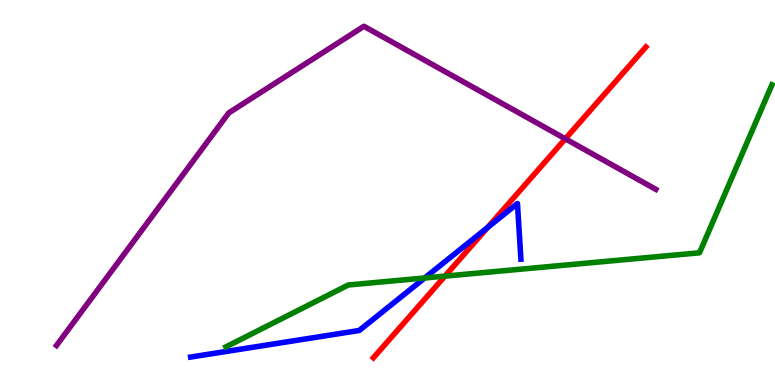[{'lines': ['blue', 'red'], 'intersections': [{'x': 6.29, 'y': 4.09}]}, {'lines': ['green', 'red'], 'intersections': [{'x': 5.74, 'y': 2.83}]}, {'lines': ['purple', 'red'], 'intersections': [{'x': 7.29, 'y': 6.39}]}, {'lines': ['blue', 'green'], 'intersections': [{'x': 5.48, 'y': 2.78}]}, {'lines': ['blue', 'purple'], 'intersections': []}, {'lines': ['green', 'purple'], 'intersections': []}]